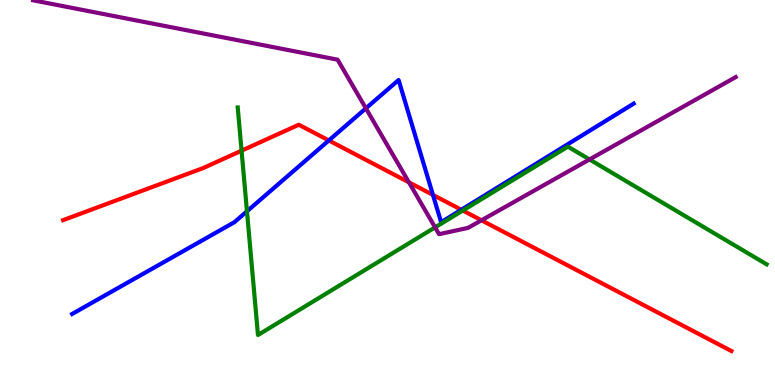[{'lines': ['blue', 'red'], 'intersections': [{'x': 4.24, 'y': 6.35}, {'x': 5.59, 'y': 4.94}, {'x': 5.95, 'y': 4.55}]}, {'lines': ['green', 'red'], 'intersections': [{'x': 3.12, 'y': 6.09}, {'x': 5.97, 'y': 4.53}]}, {'lines': ['purple', 'red'], 'intersections': [{'x': 5.28, 'y': 5.26}, {'x': 6.21, 'y': 4.28}]}, {'lines': ['blue', 'green'], 'intersections': [{'x': 3.19, 'y': 4.51}]}, {'lines': ['blue', 'purple'], 'intersections': [{'x': 4.72, 'y': 7.19}]}, {'lines': ['green', 'purple'], 'intersections': [{'x': 5.61, 'y': 4.09}, {'x': 7.61, 'y': 5.86}]}]